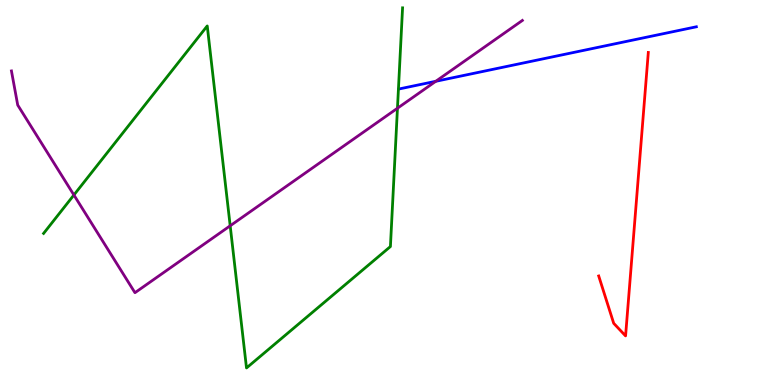[{'lines': ['blue', 'red'], 'intersections': []}, {'lines': ['green', 'red'], 'intersections': []}, {'lines': ['purple', 'red'], 'intersections': []}, {'lines': ['blue', 'green'], 'intersections': []}, {'lines': ['blue', 'purple'], 'intersections': [{'x': 5.62, 'y': 7.89}]}, {'lines': ['green', 'purple'], 'intersections': [{'x': 0.954, 'y': 4.94}, {'x': 2.97, 'y': 4.14}, {'x': 5.13, 'y': 7.19}]}]